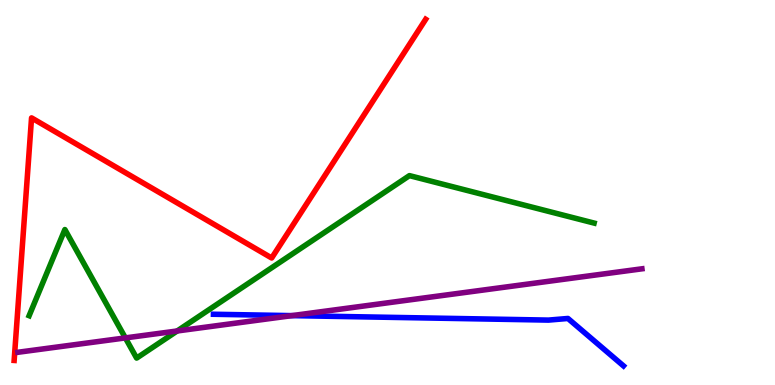[{'lines': ['blue', 'red'], 'intersections': []}, {'lines': ['green', 'red'], 'intersections': []}, {'lines': ['purple', 'red'], 'intersections': []}, {'lines': ['blue', 'green'], 'intersections': []}, {'lines': ['blue', 'purple'], 'intersections': [{'x': 3.77, 'y': 1.8}]}, {'lines': ['green', 'purple'], 'intersections': [{'x': 1.62, 'y': 1.22}, {'x': 2.29, 'y': 1.4}]}]